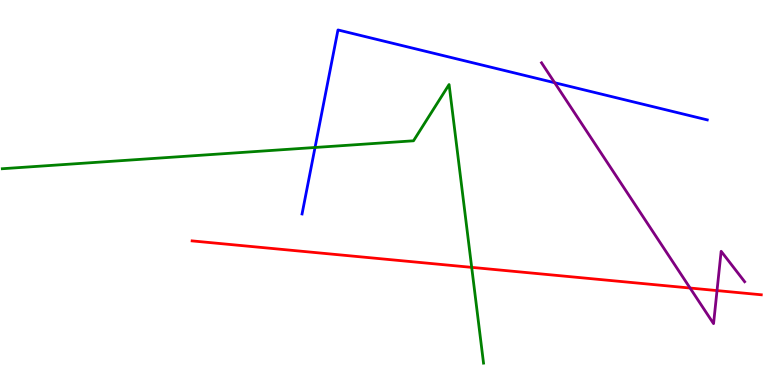[{'lines': ['blue', 'red'], 'intersections': []}, {'lines': ['green', 'red'], 'intersections': [{'x': 6.09, 'y': 3.06}]}, {'lines': ['purple', 'red'], 'intersections': [{'x': 8.9, 'y': 2.52}, {'x': 9.25, 'y': 2.45}]}, {'lines': ['blue', 'green'], 'intersections': [{'x': 4.06, 'y': 6.17}]}, {'lines': ['blue', 'purple'], 'intersections': [{'x': 7.16, 'y': 7.85}]}, {'lines': ['green', 'purple'], 'intersections': []}]